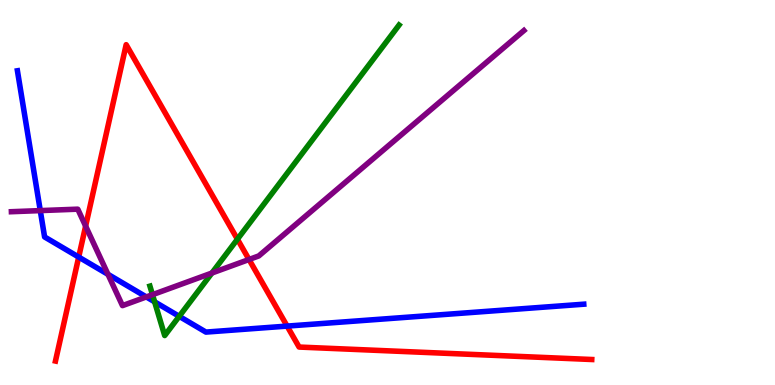[{'lines': ['blue', 'red'], 'intersections': [{'x': 1.02, 'y': 3.32}, {'x': 3.7, 'y': 1.53}]}, {'lines': ['green', 'red'], 'intersections': [{'x': 3.06, 'y': 3.79}]}, {'lines': ['purple', 'red'], 'intersections': [{'x': 1.1, 'y': 4.13}, {'x': 3.21, 'y': 3.26}]}, {'lines': ['blue', 'green'], 'intersections': [{'x': 2.0, 'y': 2.16}, {'x': 2.31, 'y': 1.78}]}, {'lines': ['blue', 'purple'], 'intersections': [{'x': 0.52, 'y': 4.53}, {'x': 1.39, 'y': 2.87}, {'x': 1.89, 'y': 2.29}]}, {'lines': ['green', 'purple'], 'intersections': [{'x': 1.97, 'y': 2.35}, {'x': 2.73, 'y': 2.91}]}]